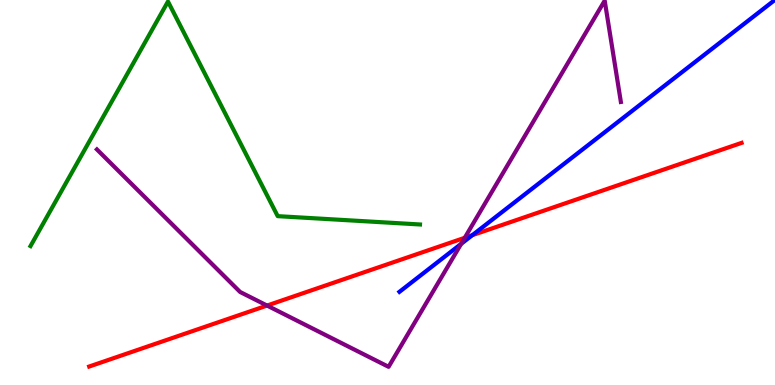[{'lines': ['blue', 'red'], 'intersections': [{'x': 6.09, 'y': 3.89}]}, {'lines': ['green', 'red'], 'intersections': []}, {'lines': ['purple', 'red'], 'intersections': [{'x': 3.45, 'y': 2.06}, {'x': 6.0, 'y': 3.82}]}, {'lines': ['blue', 'green'], 'intersections': []}, {'lines': ['blue', 'purple'], 'intersections': [{'x': 5.95, 'y': 3.67}]}, {'lines': ['green', 'purple'], 'intersections': []}]